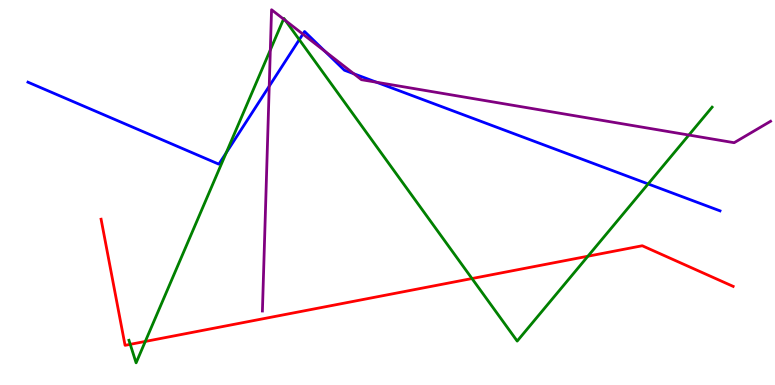[{'lines': ['blue', 'red'], 'intersections': []}, {'lines': ['green', 'red'], 'intersections': [{'x': 1.68, 'y': 1.06}, {'x': 1.87, 'y': 1.13}, {'x': 6.09, 'y': 2.77}, {'x': 7.59, 'y': 3.34}]}, {'lines': ['purple', 'red'], 'intersections': []}, {'lines': ['blue', 'green'], 'intersections': [{'x': 2.92, 'y': 6.03}, {'x': 3.86, 'y': 8.97}, {'x': 8.36, 'y': 5.22}]}, {'lines': ['blue', 'purple'], 'intersections': [{'x': 3.47, 'y': 7.76}, {'x': 3.91, 'y': 9.11}, {'x': 4.19, 'y': 8.67}, {'x': 4.57, 'y': 8.08}, {'x': 4.86, 'y': 7.86}]}, {'lines': ['green', 'purple'], 'intersections': [{'x': 3.49, 'y': 8.7}, {'x': 3.66, 'y': 9.5}, {'x': 3.68, 'y': 9.46}, {'x': 8.89, 'y': 6.49}]}]